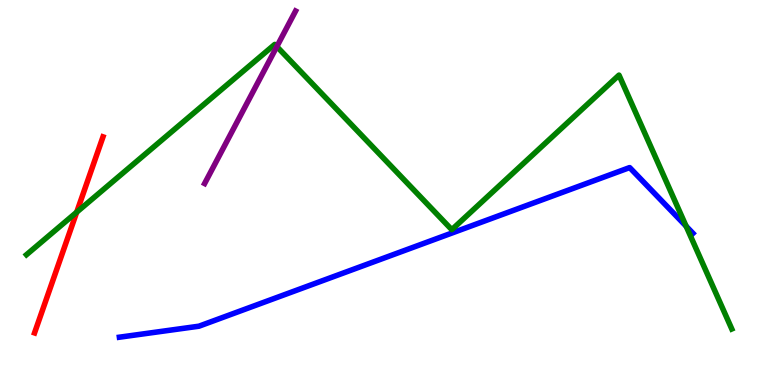[{'lines': ['blue', 'red'], 'intersections': []}, {'lines': ['green', 'red'], 'intersections': [{'x': 0.99, 'y': 4.49}]}, {'lines': ['purple', 'red'], 'intersections': []}, {'lines': ['blue', 'green'], 'intersections': [{'x': 8.85, 'y': 4.12}]}, {'lines': ['blue', 'purple'], 'intersections': []}, {'lines': ['green', 'purple'], 'intersections': [{'x': 3.57, 'y': 8.79}]}]